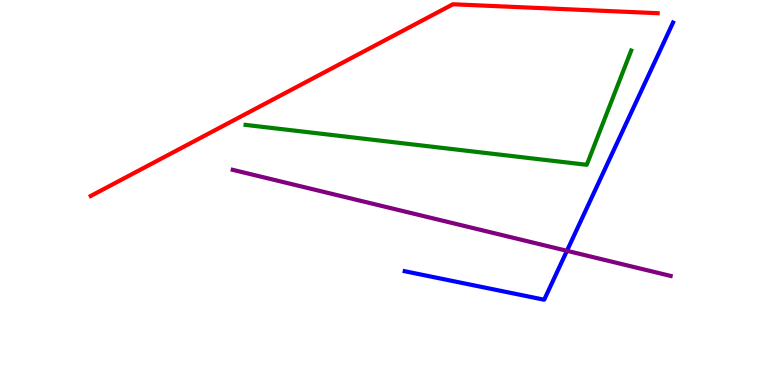[{'lines': ['blue', 'red'], 'intersections': []}, {'lines': ['green', 'red'], 'intersections': []}, {'lines': ['purple', 'red'], 'intersections': []}, {'lines': ['blue', 'green'], 'intersections': []}, {'lines': ['blue', 'purple'], 'intersections': [{'x': 7.32, 'y': 3.49}]}, {'lines': ['green', 'purple'], 'intersections': []}]